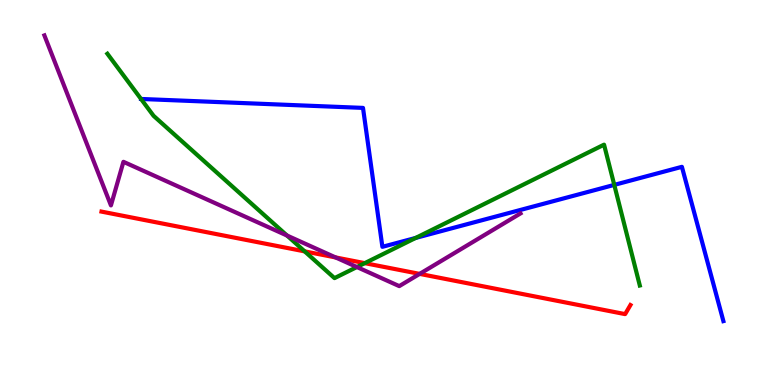[{'lines': ['blue', 'red'], 'intersections': []}, {'lines': ['green', 'red'], 'intersections': [{'x': 3.93, 'y': 3.47}, {'x': 4.71, 'y': 3.17}]}, {'lines': ['purple', 'red'], 'intersections': [{'x': 4.33, 'y': 3.31}, {'x': 5.41, 'y': 2.89}]}, {'lines': ['blue', 'green'], 'intersections': [{'x': 1.82, 'y': 7.43}, {'x': 5.36, 'y': 3.82}, {'x': 7.93, 'y': 5.2}]}, {'lines': ['blue', 'purple'], 'intersections': []}, {'lines': ['green', 'purple'], 'intersections': [{'x': 3.7, 'y': 3.88}, {'x': 4.61, 'y': 3.06}]}]